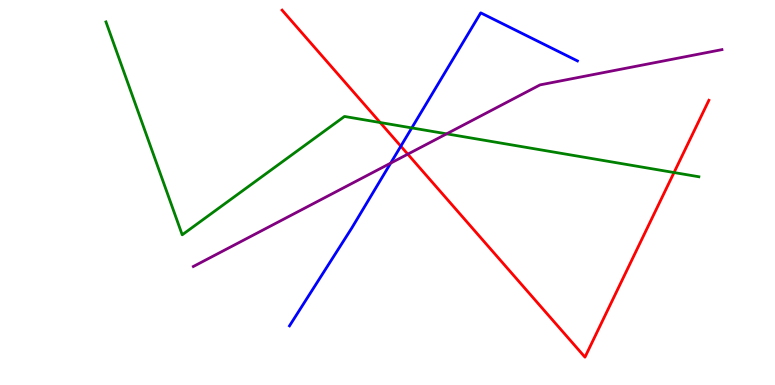[{'lines': ['blue', 'red'], 'intersections': [{'x': 5.17, 'y': 6.2}]}, {'lines': ['green', 'red'], 'intersections': [{'x': 4.91, 'y': 6.82}, {'x': 8.7, 'y': 5.52}]}, {'lines': ['purple', 'red'], 'intersections': [{'x': 5.26, 'y': 6.0}]}, {'lines': ['blue', 'green'], 'intersections': [{'x': 5.31, 'y': 6.68}]}, {'lines': ['blue', 'purple'], 'intersections': [{'x': 5.04, 'y': 5.76}]}, {'lines': ['green', 'purple'], 'intersections': [{'x': 5.76, 'y': 6.52}]}]